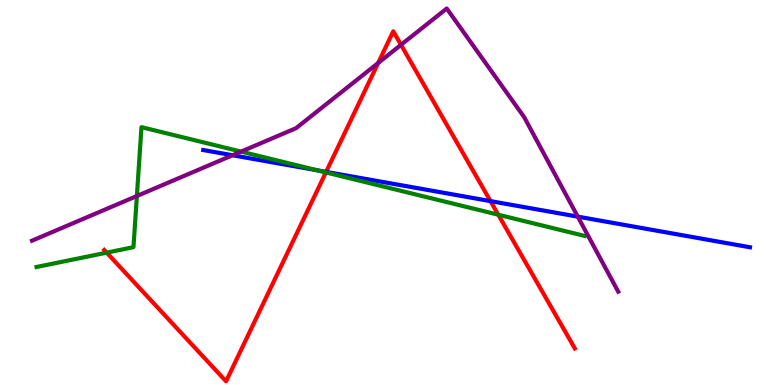[{'lines': ['blue', 'red'], 'intersections': [{'x': 4.21, 'y': 5.54}, {'x': 6.33, 'y': 4.78}]}, {'lines': ['green', 'red'], 'intersections': [{'x': 1.38, 'y': 3.44}, {'x': 4.2, 'y': 5.52}, {'x': 6.43, 'y': 4.42}]}, {'lines': ['purple', 'red'], 'intersections': [{'x': 4.88, 'y': 8.36}, {'x': 5.17, 'y': 8.84}]}, {'lines': ['blue', 'green'], 'intersections': [{'x': 4.1, 'y': 5.58}]}, {'lines': ['blue', 'purple'], 'intersections': [{'x': 3.0, 'y': 5.97}, {'x': 7.46, 'y': 4.37}]}, {'lines': ['green', 'purple'], 'intersections': [{'x': 1.77, 'y': 4.91}, {'x': 3.11, 'y': 6.06}]}]